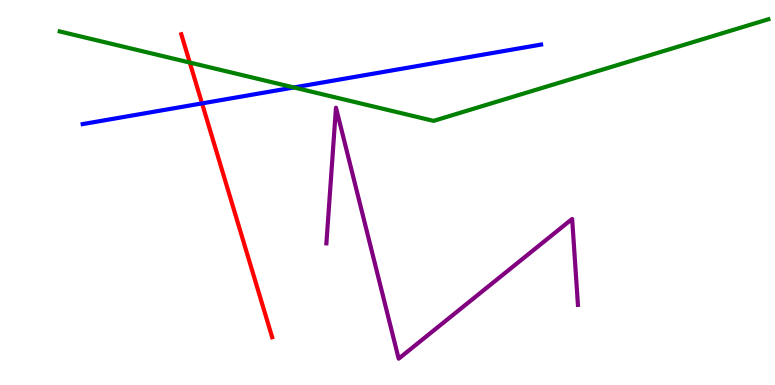[{'lines': ['blue', 'red'], 'intersections': [{'x': 2.61, 'y': 7.31}]}, {'lines': ['green', 'red'], 'intersections': [{'x': 2.45, 'y': 8.38}]}, {'lines': ['purple', 'red'], 'intersections': []}, {'lines': ['blue', 'green'], 'intersections': [{'x': 3.79, 'y': 7.73}]}, {'lines': ['blue', 'purple'], 'intersections': []}, {'lines': ['green', 'purple'], 'intersections': []}]